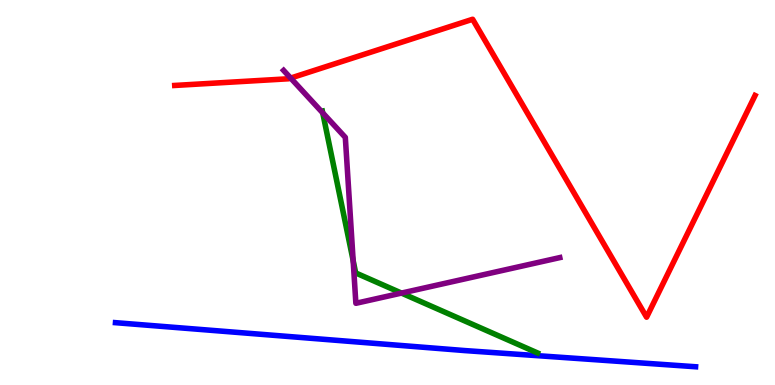[{'lines': ['blue', 'red'], 'intersections': []}, {'lines': ['green', 'red'], 'intersections': []}, {'lines': ['purple', 'red'], 'intersections': [{'x': 3.75, 'y': 7.97}]}, {'lines': ['blue', 'green'], 'intersections': []}, {'lines': ['blue', 'purple'], 'intersections': []}, {'lines': ['green', 'purple'], 'intersections': [{'x': 4.16, 'y': 7.07}, {'x': 4.56, 'y': 3.23}, {'x': 5.18, 'y': 2.39}]}]